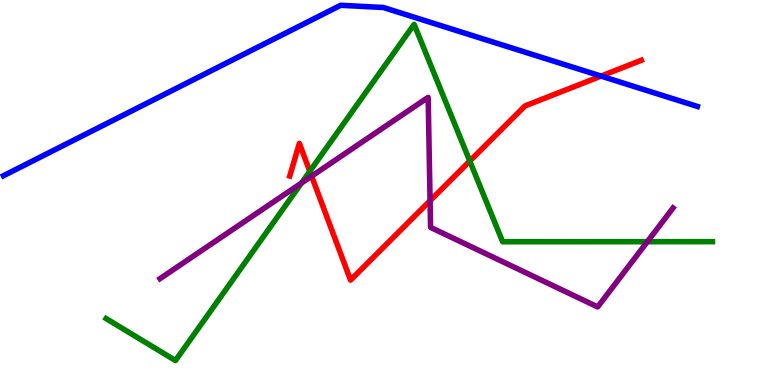[{'lines': ['blue', 'red'], 'intersections': [{'x': 7.76, 'y': 8.02}]}, {'lines': ['green', 'red'], 'intersections': [{'x': 4.0, 'y': 5.55}, {'x': 6.06, 'y': 5.82}]}, {'lines': ['purple', 'red'], 'intersections': [{'x': 4.02, 'y': 5.42}, {'x': 5.55, 'y': 4.79}]}, {'lines': ['blue', 'green'], 'intersections': []}, {'lines': ['blue', 'purple'], 'intersections': []}, {'lines': ['green', 'purple'], 'intersections': [{'x': 3.89, 'y': 5.25}, {'x': 8.35, 'y': 3.72}]}]